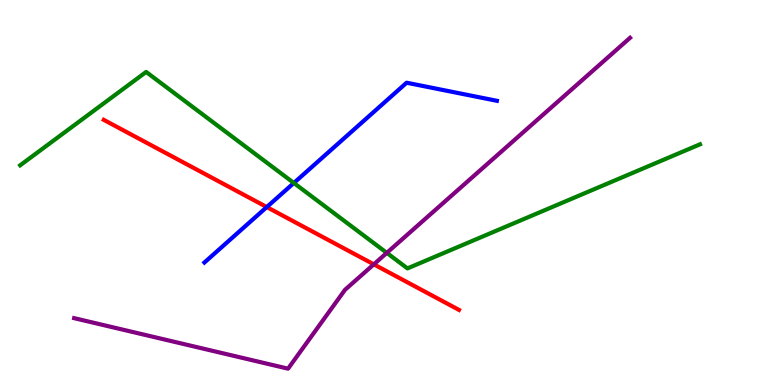[{'lines': ['blue', 'red'], 'intersections': [{'x': 3.44, 'y': 4.62}]}, {'lines': ['green', 'red'], 'intersections': []}, {'lines': ['purple', 'red'], 'intersections': [{'x': 4.82, 'y': 3.13}]}, {'lines': ['blue', 'green'], 'intersections': [{'x': 3.79, 'y': 5.25}]}, {'lines': ['blue', 'purple'], 'intersections': []}, {'lines': ['green', 'purple'], 'intersections': [{'x': 4.99, 'y': 3.43}]}]